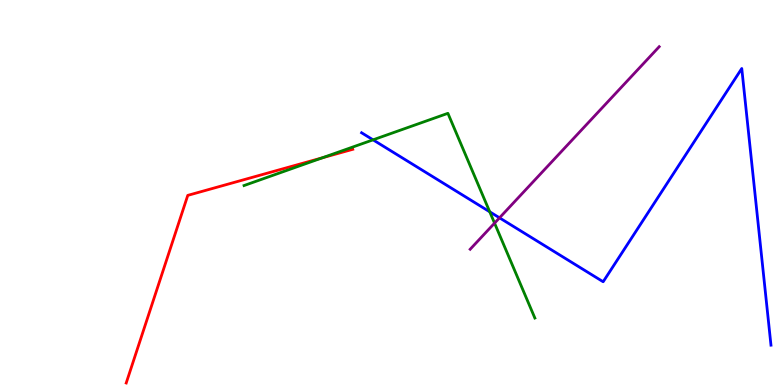[{'lines': ['blue', 'red'], 'intersections': []}, {'lines': ['green', 'red'], 'intersections': [{'x': 4.16, 'y': 5.9}]}, {'lines': ['purple', 'red'], 'intersections': []}, {'lines': ['blue', 'green'], 'intersections': [{'x': 4.81, 'y': 6.37}, {'x': 6.32, 'y': 4.5}]}, {'lines': ['blue', 'purple'], 'intersections': [{'x': 6.45, 'y': 4.34}]}, {'lines': ['green', 'purple'], 'intersections': [{'x': 6.38, 'y': 4.2}]}]